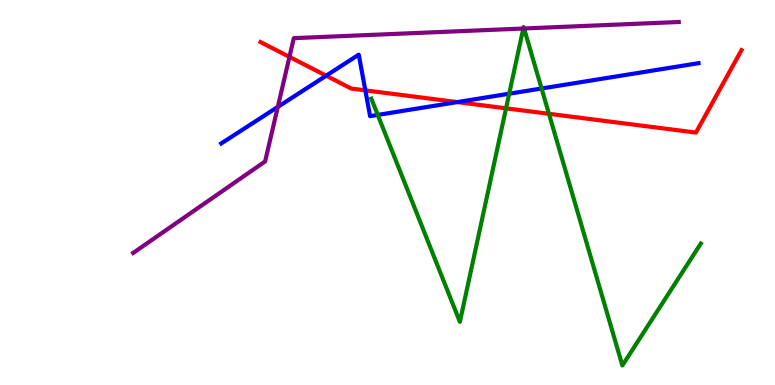[{'lines': ['blue', 'red'], 'intersections': [{'x': 4.21, 'y': 8.03}, {'x': 4.71, 'y': 7.65}, {'x': 5.9, 'y': 7.35}]}, {'lines': ['green', 'red'], 'intersections': [{'x': 6.53, 'y': 7.19}, {'x': 7.08, 'y': 7.04}]}, {'lines': ['purple', 'red'], 'intersections': [{'x': 3.73, 'y': 8.52}]}, {'lines': ['blue', 'green'], 'intersections': [{'x': 4.87, 'y': 7.02}, {'x': 6.57, 'y': 7.57}, {'x': 6.99, 'y': 7.7}]}, {'lines': ['blue', 'purple'], 'intersections': [{'x': 3.58, 'y': 7.22}]}, {'lines': ['green', 'purple'], 'intersections': [{'x': 6.75, 'y': 9.26}, {'x': 6.76, 'y': 9.26}]}]